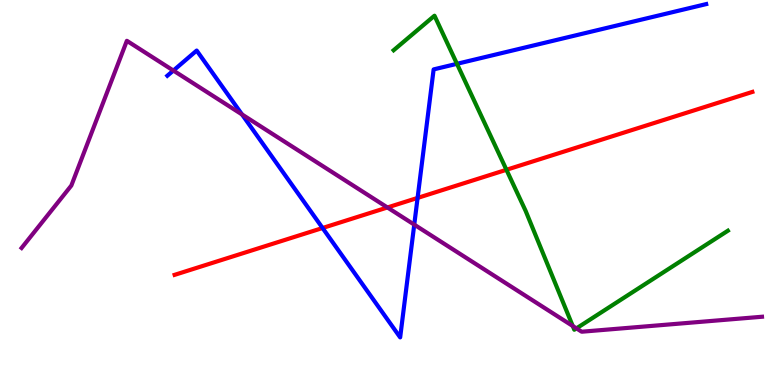[{'lines': ['blue', 'red'], 'intersections': [{'x': 4.16, 'y': 4.08}, {'x': 5.39, 'y': 4.86}]}, {'lines': ['green', 'red'], 'intersections': [{'x': 6.53, 'y': 5.59}]}, {'lines': ['purple', 'red'], 'intersections': [{'x': 5.0, 'y': 4.61}]}, {'lines': ['blue', 'green'], 'intersections': [{'x': 5.9, 'y': 8.34}]}, {'lines': ['blue', 'purple'], 'intersections': [{'x': 2.24, 'y': 8.17}, {'x': 3.12, 'y': 7.03}, {'x': 5.35, 'y': 4.17}]}, {'lines': ['green', 'purple'], 'intersections': [{'x': 7.39, 'y': 1.53}, {'x': 7.44, 'y': 1.47}]}]